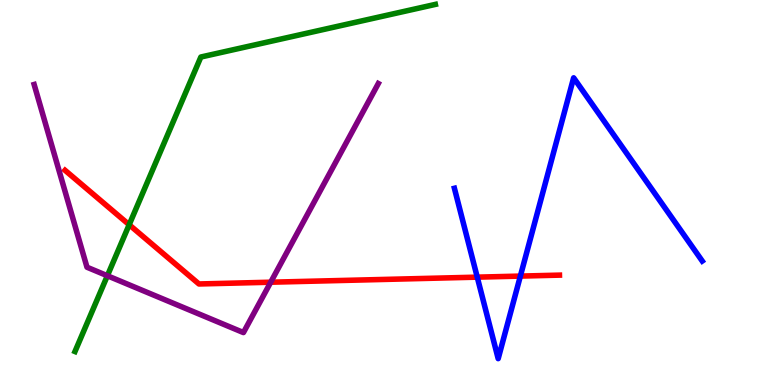[{'lines': ['blue', 'red'], 'intersections': [{'x': 6.16, 'y': 2.8}, {'x': 6.71, 'y': 2.83}]}, {'lines': ['green', 'red'], 'intersections': [{'x': 1.67, 'y': 4.16}]}, {'lines': ['purple', 'red'], 'intersections': [{'x': 3.49, 'y': 2.67}]}, {'lines': ['blue', 'green'], 'intersections': []}, {'lines': ['blue', 'purple'], 'intersections': []}, {'lines': ['green', 'purple'], 'intersections': [{'x': 1.39, 'y': 2.84}]}]